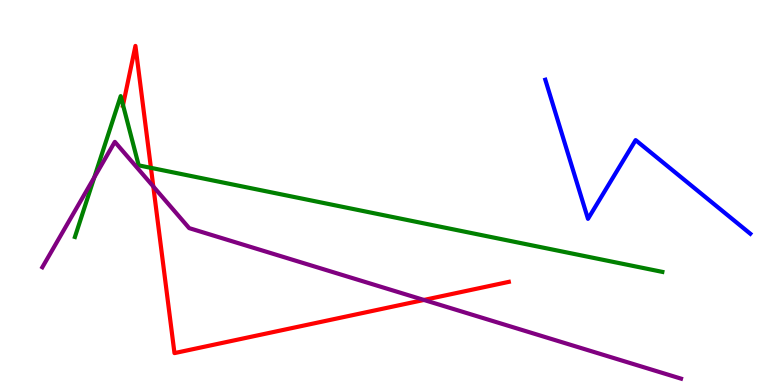[{'lines': ['blue', 'red'], 'intersections': []}, {'lines': ['green', 'red'], 'intersections': [{'x': 1.59, 'y': 7.27}, {'x': 1.95, 'y': 5.64}]}, {'lines': ['purple', 'red'], 'intersections': [{'x': 1.98, 'y': 5.16}, {'x': 5.47, 'y': 2.21}]}, {'lines': ['blue', 'green'], 'intersections': []}, {'lines': ['blue', 'purple'], 'intersections': []}, {'lines': ['green', 'purple'], 'intersections': [{'x': 1.22, 'y': 5.39}]}]